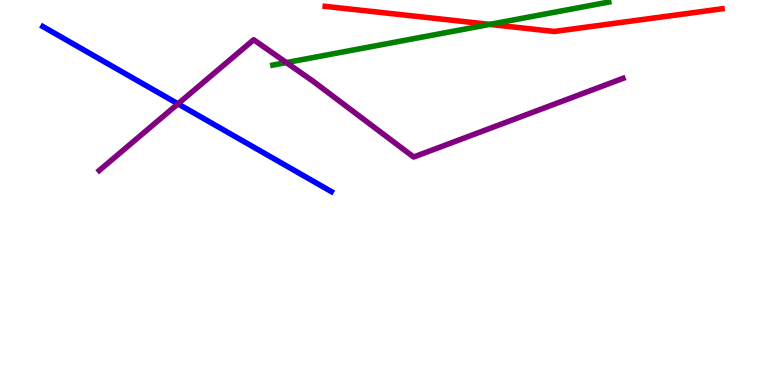[{'lines': ['blue', 'red'], 'intersections': []}, {'lines': ['green', 'red'], 'intersections': [{'x': 6.32, 'y': 9.37}]}, {'lines': ['purple', 'red'], 'intersections': []}, {'lines': ['blue', 'green'], 'intersections': []}, {'lines': ['blue', 'purple'], 'intersections': [{'x': 2.3, 'y': 7.3}]}, {'lines': ['green', 'purple'], 'intersections': [{'x': 3.69, 'y': 8.37}]}]